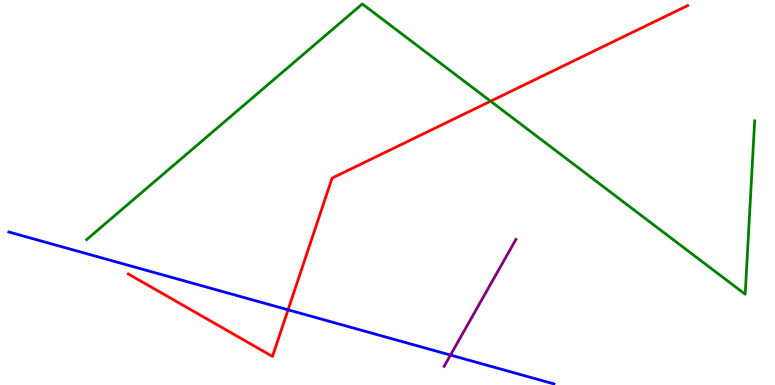[{'lines': ['blue', 'red'], 'intersections': [{'x': 3.72, 'y': 1.95}]}, {'lines': ['green', 'red'], 'intersections': [{'x': 6.33, 'y': 7.37}]}, {'lines': ['purple', 'red'], 'intersections': []}, {'lines': ['blue', 'green'], 'intersections': []}, {'lines': ['blue', 'purple'], 'intersections': [{'x': 5.81, 'y': 0.778}]}, {'lines': ['green', 'purple'], 'intersections': []}]